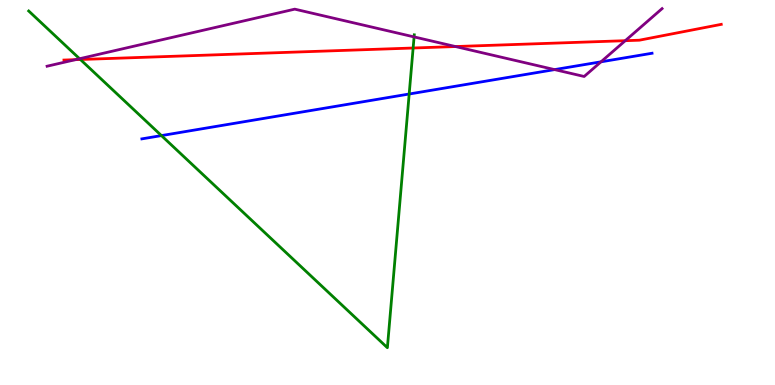[{'lines': ['blue', 'red'], 'intersections': []}, {'lines': ['green', 'red'], 'intersections': [{'x': 1.04, 'y': 8.45}, {'x': 5.33, 'y': 8.75}]}, {'lines': ['purple', 'red'], 'intersections': [{'x': 0.974, 'y': 8.45}, {'x': 5.88, 'y': 8.79}, {'x': 8.07, 'y': 8.94}]}, {'lines': ['blue', 'green'], 'intersections': [{'x': 2.08, 'y': 6.48}, {'x': 5.28, 'y': 7.56}]}, {'lines': ['blue', 'purple'], 'intersections': [{'x': 7.16, 'y': 8.19}, {'x': 7.75, 'y': 8.39}]}, {'lines': ['green', 'purple'], 'intersections': [{'x': 1.03, 'y': 8.47}, {'x': 5.34, 'y': 9.04}]}]